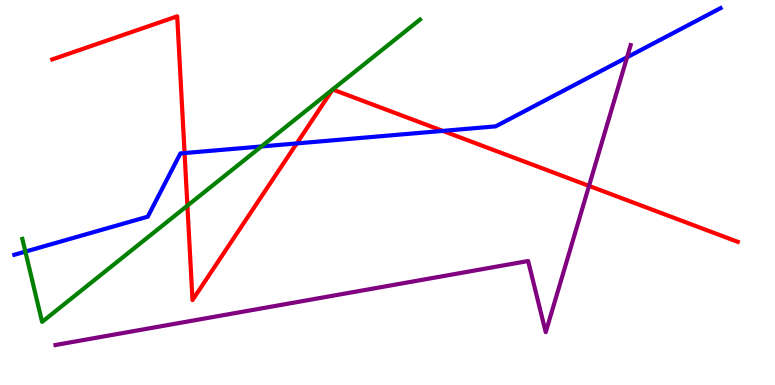[{'lines': ['blue', 'red'], 'intersections': [{'x': 2.38, 'y': 6.02}, {'x': 3.83, 'y': 6.27}, {'x': 5.71, 'y': 6.6}]}, {'lines': ['green', 'red'], 'intersections': [{'x': 2.42, 'y': 4.66}]}, {'lines': ['purple', 'red'], 'intersections': [{'x': 7.6, 'y': 5.17}]}, {'lines': ['blue', 'green'], 'intersections': [{'x': 0.327, 'y': 3.46}, {'x': 3.37, 'y': 6.2}]}, {'lines': ['blue', 'purple'], 'intersections': [{'x': 8.09, 'y': 8.51}]}, {'lines': ['green', 'purple'], 'intersections': []}]